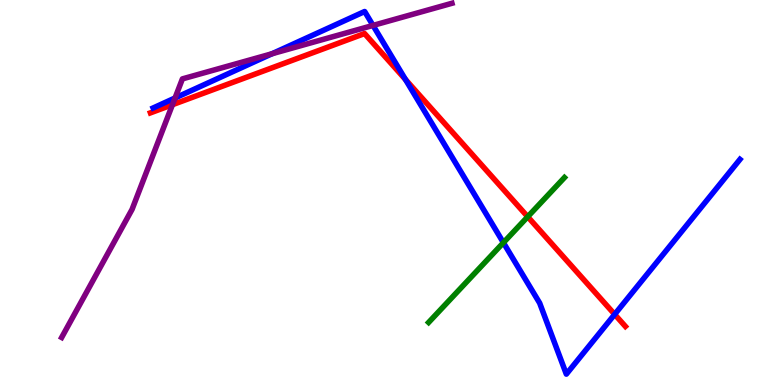[{'lines': ['blue', 'red'], 'intersections': [{'x': 5.23, 'y': 7.93}, {'x': 7.93, 'y': 1.83}]}, {'lines': ['green', 'red'], 'intersections': [{'x': 6.81, 'y': 4.37}]}, {'lines': ['purple', 'red'], 'intersections': [{'x': 2.23, 'y': 7.28}]}, {'lines': ['blue', 'green'], 'intersections': [{'x': 6.5, 'y': 3.7}]}, {'lines': ['blue', 'purple'], 'intersections': [{'x': 2.26, 'y': 7.46}, {'x': 3.51, 'y': 8.6}, {'x': 4.81, 'y': 9.34}]}, {'lines': ['green', 'purple'], 'intersections': []}]